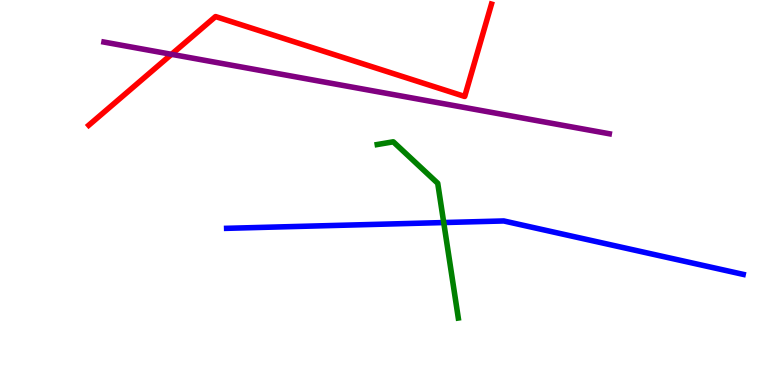[{'lines': ['blue', 'red'], 'intersections': []}, {'lines': ['green', 'red'], 'intersections': []}, {'lines': ['purple', 'red'], 'intersections': [{'x': 2.21, 'y': 8.59}]}, {'lines': ['blue', 'green'], 'intersections': [{'x': 5.73, 'y': 4.22}]}, {'lines': ['blue', 'purple'], 'intersections': []}, {'lines': ['green', 'purple'], 'intersections': []}]